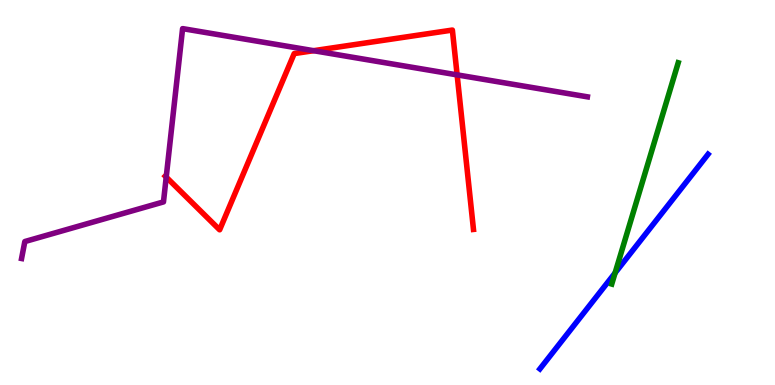[{'lines': ['blue', 'red'], 'intersections': []}, {'lines': ['green', 'red'], 'intersections': []}, {'lines': ['purple', 'red'], 'intersections': [{'x': 2.14, 'y': 5.4}, {'x': 4.05, 'y': 8.68}, {'x': 5.9, 'y': 8.06}]}, {'lines': ['blue', 'green'], 'intersections': [{'x': 7.94, 'y': 2.91}]}, {'lines': ['blue', 'purple'], 'intersections': []}, {'lines': ['green', 'purple'], 'intersections': []}]